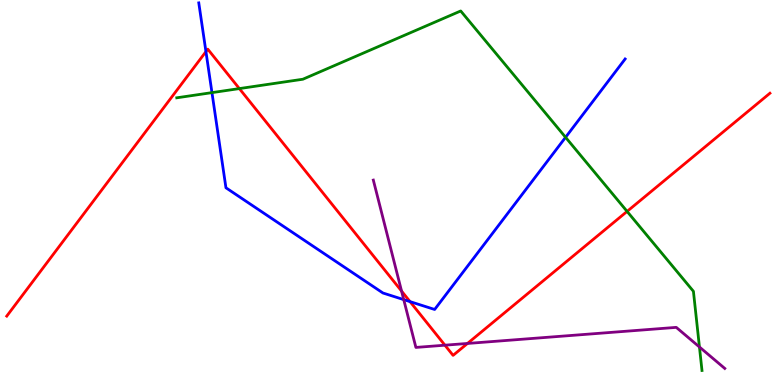[{'lines': ['blue', 'red'], 'intersections': [{'x': 2.66, 'y': 8.66}, {'x': 5.29, 'y': 2.17}]}, {'lines': ['green', 'red'], 'intersections': [{'x': 3.09, 'y': 7.7}, {'x': 8.09, 'y': 4.51}]}, {'lines': ['purple', 'red'], 'intersections': [{'x': 5.18, 'y': 2.44}, {'x': 5.74, 'y': 1.03}, {'x': 6.03, 'y': 1.08}]}, {'lines': ['blue', 'green'], 'intersections': [{'x': 2.74, 'y': 7.59}, {'x': 7.3, 'y': 6.43}]}, {'lines': ['blue', 'purple'], 'intersections': [{'x': 5.21, 'y': 2.22}]}, {'lines': ['green', 'purple'], 'intersections': [{'x': 9.03, 'y': 0.987}]}]